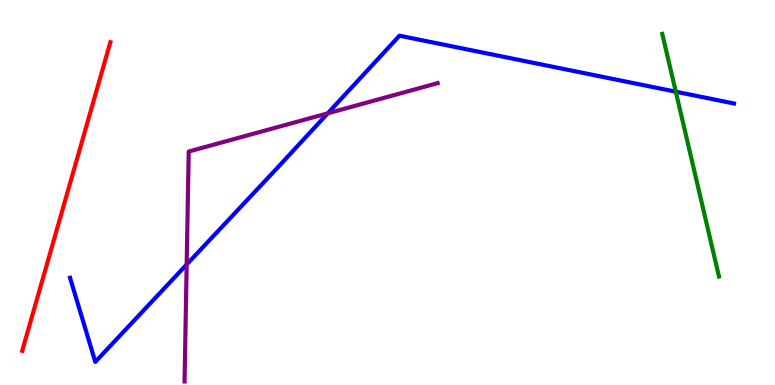[{'lines': ['blue', 'red'], 'intersections': []}, {'lines': ['green', 'red'], 'intersections': []}, {'lines': ['purple', 'red'], 'intersections': []}, {'lines': ['blue', 'green'], 'intersections': [{'x': 8.72, 'y': 7.62}]}, {'lines': ['blue', 'purple'], 'intersections': [{'x': 2.41, 'y': 3.13}, {'x': 4.23, 'y': 7.06}]}, {'lines': ['green', 'purple'], 'intersections': []}]